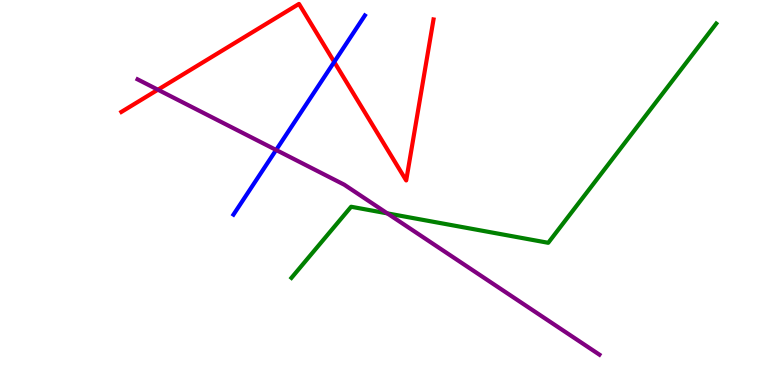[{'lines': ['blue', 'red'], 'intersections': [{'x': 4.31, 'y': 8.39}]}, {'lines': ['green', 'red'], 'intersections': []}, {'lines': ['purple', 'red'], 'intersections': [{'x': 2.04, 'y': 7.67}]}, {'lines': ['blue', 'green'], 'intersections': []}, {'lines': ['blue', 'purple'], 'intersections': [{'x': 3.56, 'y': 6.1}]}, {'lines': ['green', 'purple'], 'intersections': [{'x': 5.0, 'y': 4.46}]}]